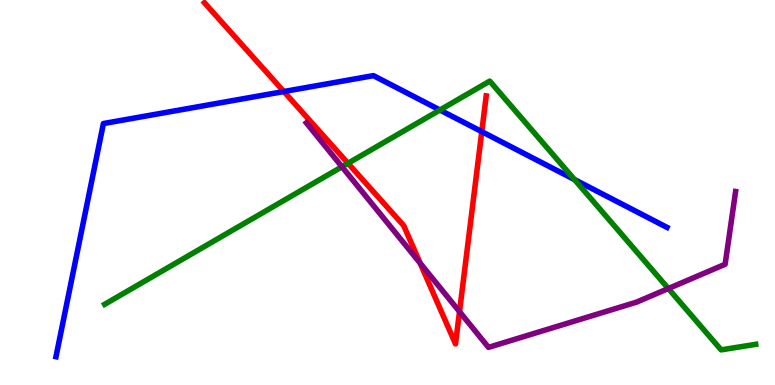[{'lines': ['blue', 'red'], 'intersections': [{'x': 3.66, 'y': 7.62}, {'x': 6.22, 'y': 6.58}]}, {'lines': ['green', 'red'], 'intersections': [{'x': 4.49, 'y': 5.76}]}, {'lines': ['purple', 'red'], 'intersections': [{'x': 5.42, 'y': 3.17}, {'x': 5.93, 'y': 1.9}]}, {'lines': ['blue', 'green'], 'intersections': [{'x': 5.68, 'y': 7.14}, {'x': 7.41, 'y': 5.34}]}, {'lines': ['blue', 'purple'], 'intersections': []}, {'lines': ['green', 'purple'], 'intersections': [{'x': 4.41, 'y': 5.67}, {'x': 8.62, 'y': 2.51}]}]